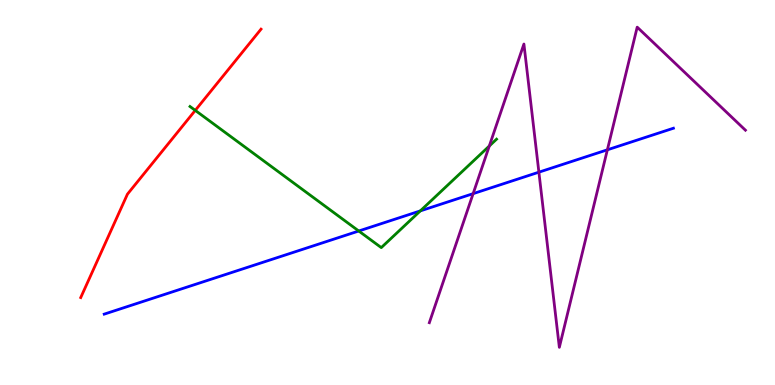[{'lines': ['blue', 'red'], 'intersections': []}, {'lines': ['green', 'red'], 'intersections': [{'x': 2.52, 'y': 7.13}]}, {'lines': ['purple', 'red'], 'intersections': []}, {'lines': ['blue', 'green'], 'intersections': [{'x': 4.63, 'y': 4.0}, {'x': 5.42, 'y': 4.52}]}, {'lines': ['blue', 'purple'], 'intersections': [{'x': 6.1, 'y': 4.97}, {'x': 6.95, 'y': 5.53}, {'x': 7.84, 'y': 6.11}]}, {'lines': ['green', 'purple'], 'intersections': [{'x': 6.31, 'y': 6.21}]}]